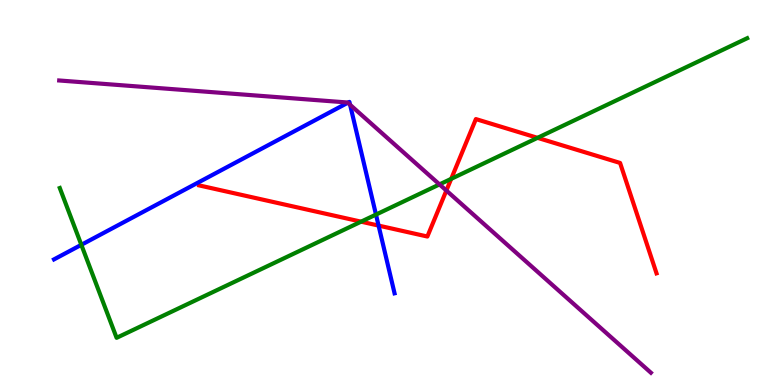[{'lines': ['blue', 'red'], 'intersections': [{'x': 4.88, 'y': 4.14}]}, {'lines': ['green', 'red'], 'intersections': [{'x': 4.66, 'y': 4.24}, {'x': 5.82, 'y': 5.35}, {'x': 6.94, 'y': 6.42}]}, {'lines': ['purple', 'red'], 'intersections': [{'x': 5.76, 'y': 5.05}]}, {'lines': ['blue', 'green'], 'intersections': [{'x': 1.05, 'y': 3.64}, {'x': 4.85, 'y': 4.43}]}, {'lines': ['blue', 'purple'], 'intersections': [{'x': 4.49, 'y': 7.33}, {'x': 4.52, 'y': 7.28}]}, {'lines': ['green', 'purple'], 'intersections': [{'x': 5.67, 'y': 5.21}]}]